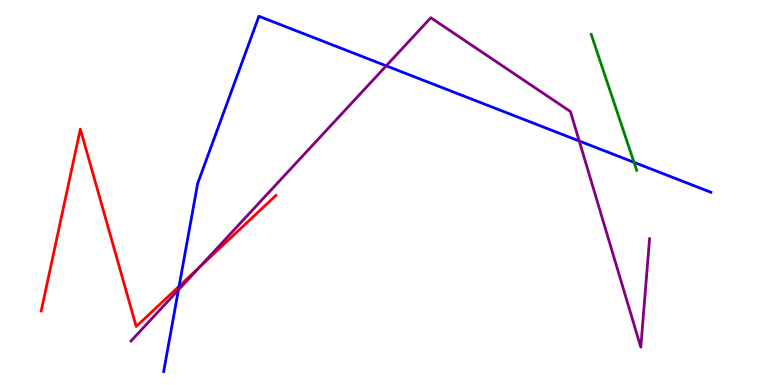[{'lines': ['blue', 'red'], 'intersections': [{'x': 2.31, 'y': 2.56}]}, {'lines': ['green', 'red'], 'intersections': []}, {'lines': ['purple', 'red'], 'intersections': [{'x': 2.58, 'y': 3.07}]}, {'lines': ['blue', 'green'], 'intersections': [{'x': 8.18, 'y': 5.78}]}, {'lines': ['blue', 'purple'], 'intersections': [{'x': 2.3, 'y': 2.47}, {'x': 4.98, 'y': 8.29}, {'x': 7.47, 'y': 6.34}]}, {'lines': ['green', 'purple'], 'intersections': []}]